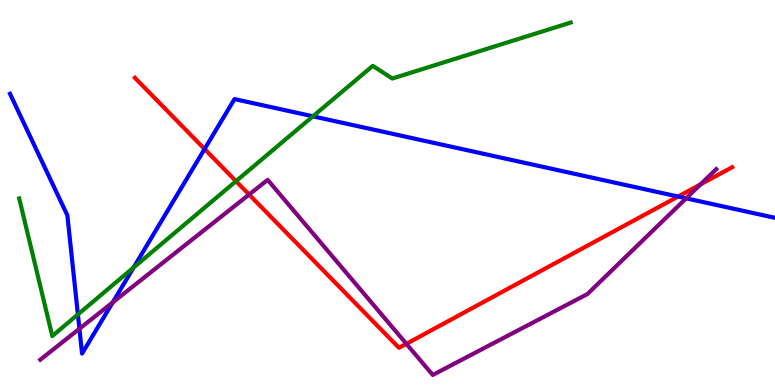[{'lines': ['blue', 'red'], 'intersections': [{'x': 2.64, 'y': 6.13}, {'x': 8.75, 'y': 4.89}]}, {'lines': ['green', 'red'], 'intersections': [{'x': 3.05, 'y': 5.29}]}, {'lines': ['purple', 'red'], 'intersections': [{'x': 3.21, 'y': 4.95}, {'x': 5.24, 'y': 1.07}, {'x': 9.04, 'y': 5.21}]}, {'lines': ['blue', 'green'], 'intersections': [{'x': 1.01, 'y': 1.83}, {'x': 1.72, 'y': 3.05}, {'x': 4.04, 'y': 6.98}]}, {'lines': ['blue', 'purple'], 'intersections': [{'x': 1.02, 'y': 1.46}, {'x': 1.45, 'y': 2.14}, {'x': 8.85, 'y': 4.85}]}, {'lines': ['green', 'purple'], 'intersections': []}]